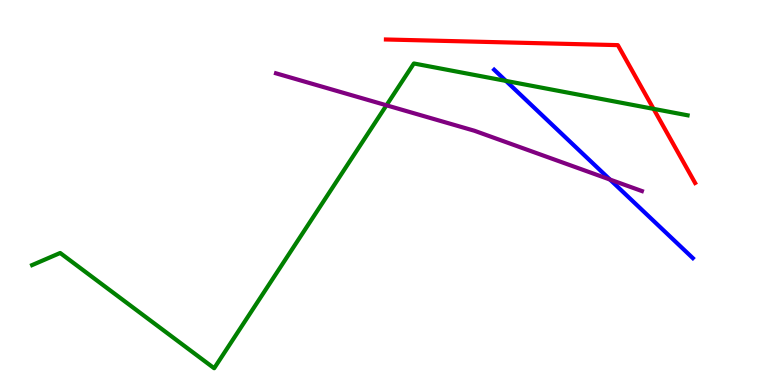[{'lines': ['blue', 'red'], 'intersections': []}, {'lines': ['green', 'red'], 'intersections': [{'x': 8.43, 'y': 7.17}]}, {'lines': ['purple', 'red'], 'intersections': []}, {'lines': ['blue', 'green'], 'intersections': [{'x': 6.53, 'y': 7.9}]}, {'lines': ['blue', 'purple'], 'intersections': [{'x': 7.87, 'y': 5.34}]}, {'lines': ['green', 'purple'], 'intersections': [{'x': 4.99, 'y': 7.27}]}]